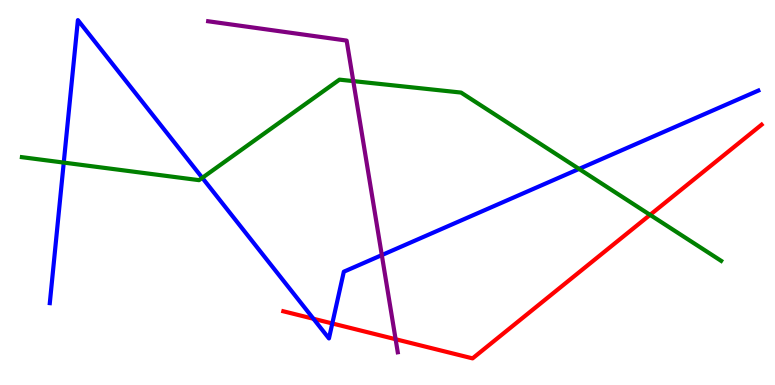[{'lines': ['blue', 'red'], 'intersections': [{'x': 4.04, 'y': 1.72}, {'x': 4.29, 'y': 1.6}]}, {'lines': ['green', 'red'], 'intersections': [{'x': 8.39, 'y': 4.42}]}, {'lines': ['purple', 'red'], 'intersections': [{'x': 5.1, 'y': 1.19}]}, {'lines': ['blue', 'green'], 'intersections': [{'x': 0.823, 'y': 5.78}, {'x': 2.61, 'y': 5.38}, {'x': 7.47, 'y': 5.61}]}, {'lines': ['blue', 'purple'], 'intersections': [{'x': 4.93, 'y': 3.37}]}, {'lines': ['green', 'purple'], 'intersections': [{'x': 4.56, 'y': 7.89}]}]